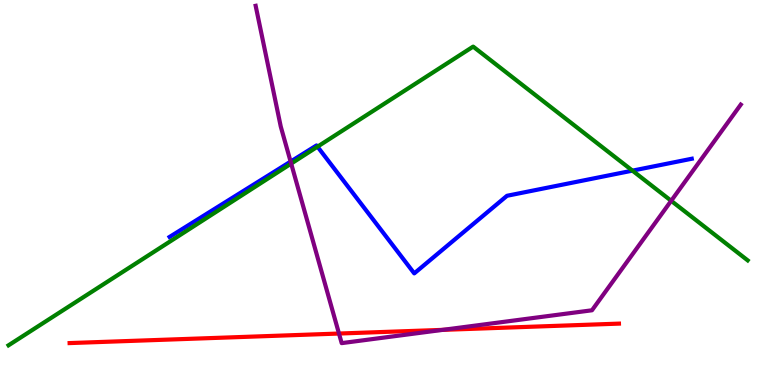[{'lines': ['blue', 'red'], 'intersections': []}, {'lines': ['green', 'red'], 'intersections': []}, {'lines': ['purple', 'red'], 'intersections': [{'x': 4.37, 'y': 1.34}, {'x': 5.71, 'y': 1.43}]}, {'lines': ['blue', 'green'], 'intersections': [{'x': 4.1, 'y': 6.19}, {'x': 8.16, 'y': 5.57}]}, {'lines': ['blue', 'purple'], 'intersections': [{'x': 3.75, 'y': 5.8}]}, {'lines': ['green', 'purple'], 'intersections': [{'x': 3.76, 'y': 5.75}, {'x': 8.66, 'y': 4.78}]}]